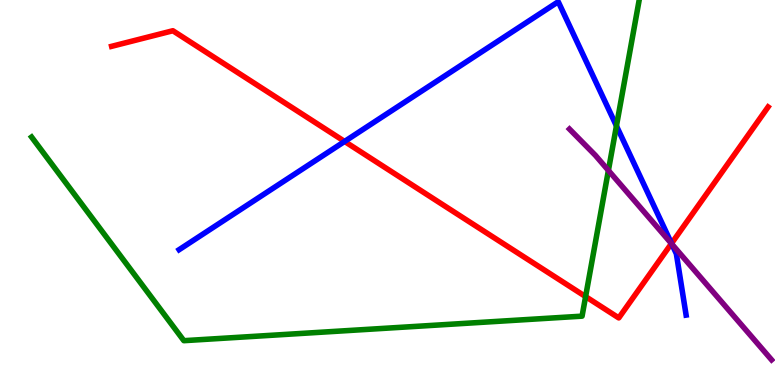[{'lines': ['blue', 'red'], 'intersections': [{'x': 4.45, 'y': 6.33}, {'x': 8.66, 'y': 3.68}]}, {'lines': ['green', 'red'], 'intersections': [{'x': 7.56, 'y': 2.3}]}, {'lines': ['purple', 'red'], 'intersections': [{'x': 8.66, 'y': 3.67}]}, {'lines': ['blue', 'green'], 'intersections': [{'x': 7.95, 'y': 6.73}]}, {'lines': ['blue', 'purple'], 'intersections': [{'x': 8.67, 'y': 3.66}]}, {'lines': ['green', 'purple'], 'intersections': [{'x': 7.85, 'y': 5.57}]}]